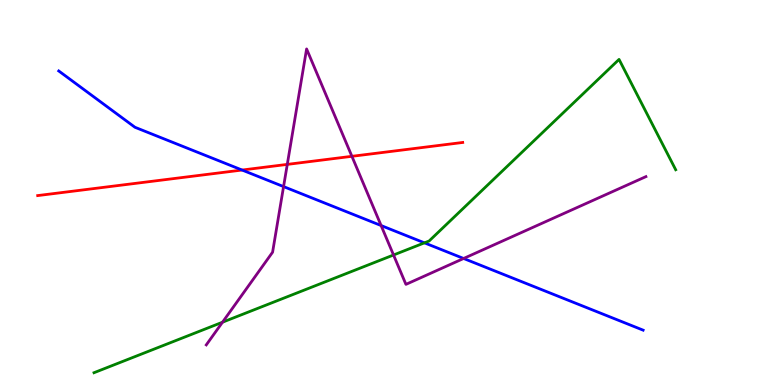[{'lines': ['blue', 'red'], 'intersections': [{'x': 3.12, 'y': 5.58}]}, {'lines': ['green', 'red'], 'intersections': []}, {'lines': ['purple', 'red'], 'intersections': [{'x': 3.71, 'y': 5.73}, {'x': 4.54, 'y': 5.94}]}, {'lines': ['blue', 'green'], 'intersections': [{'x': 5.48, 'y': 3.69}]}, {'lines': ['blue', 'purple'], 'intersections': [{'x': 3.66, 'y': 5.15}, {'x': 4.92, 'y': 4.14}, {'x': 5.98, 'y': 3.29}]}, {'lines': ['green', 'purple'], 'intersections': [{'x': 2.87, 'y': 1.63}, {'x': 5.08, 'y': 3.38}]}]